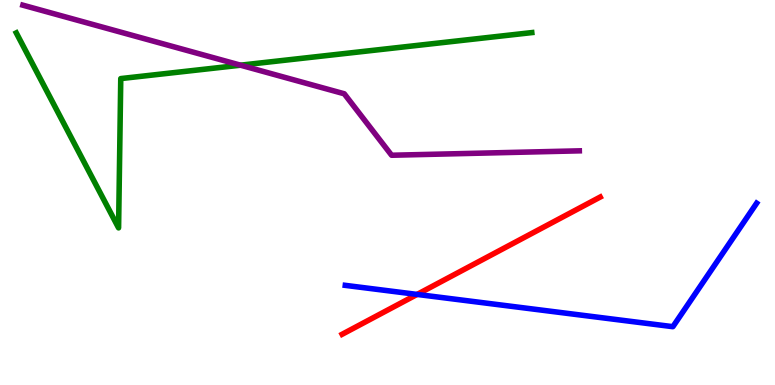[{'lines': ['blue', 'red'], 'intersections': [{'x': 5.38, 'y': 2.35}]}, {'lines': ['green', 'red'], 'intersections': []}, {'lines': ['purple', 'red'], 'intersections': []}, {'lines': ['blue', 'green'], 'intersections': []}, {'lines': ['blue', 'purple'], 'intersections': []}, {'lines': ['green', 'purple'], 'intersections': [{'x': 3.1, 'y': 8.31}]}]